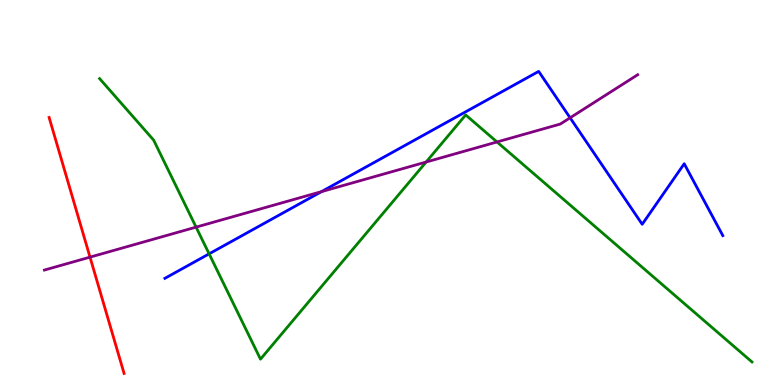[{'lines': ['blue', 'red'], 'intersections': []}, {'lines': ['green', 'red'], 'intersections': []}, {'lines': ['purple', 'red'], 'intersections': [{'x': 1.16, 'y': 3.32}]}, {'lines': ['blue', 'green'], 'intersections': [{'x': 2.7, 'y': 3.41}]}, {'lines': ['blue', 'purple'], 'intersections': [{'x': 4.15, 'y': 5.02}, {'x': 7.36, 'y': 6.94}]}, {'lines': ['green', 'purple'], 'intersections': [{'x': 2.53, 'y': 4.1}, {'x': 5.5, 'y': 5.79}, {'x': 6.41, 'y': 6.31}]}]